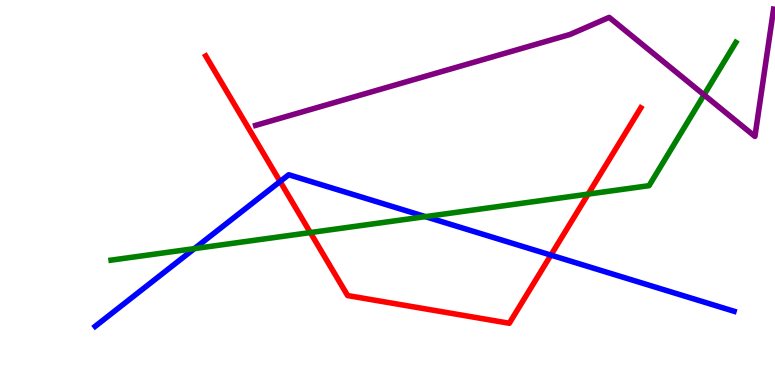[{'lines': ['blue', 'red'], 'intersections': [{'x': 3.61, 'y': 5.29}, {'x': 7.11, 'y': 3.37}]}, {'lines': ['green', 'red'], 'intersections': [{'x': 4.0, 'y': 3.96}, {'x': 7.59, 'y': 4.96}]}, {'lines': ['purple', 'red'], 'intersections': []}, {'lines': ['blue', 'green'], 'intersections': [{'x': 2.51, 'y': 3.54}, {'x': 5.49, 'y': 4.37}]}, {'lines': ['blue', 'purple'], 'intersections': []}, {'lines': ['green', 'purple'], 'intersections': [{'x': 9.08, 'y': 7.54}]}]